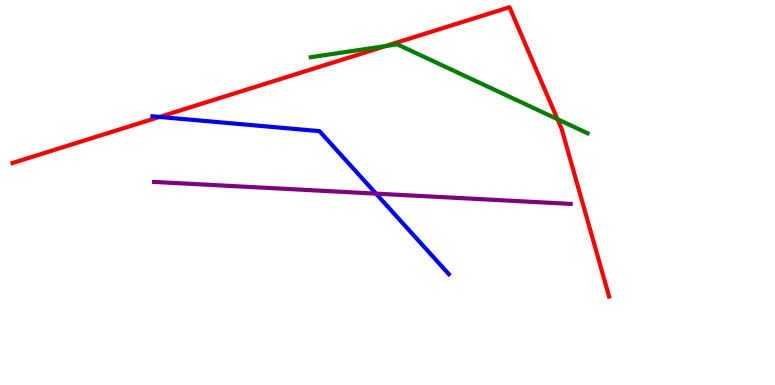[{'lines': ['blue', 'red'], 'intersections': [{'x': 2.06, 'y': 6.96}]}, {'lines': ['green', 'red'], 'intersections': [{'x': 4.98, 'y': 8.8}, {'x': 7.19, 'y': 6.9}]}, {'lines': ['purple', 'red'], 'intersections': []}, {'lines': ['blue', 'green'], 'intersections': []}, {'lines': ['blue', 'purple'], 'intersections': [{'x': 4.85, 'y': 4.97}]}, {'lines': ['green', 'purple'], 'intersections': []}]